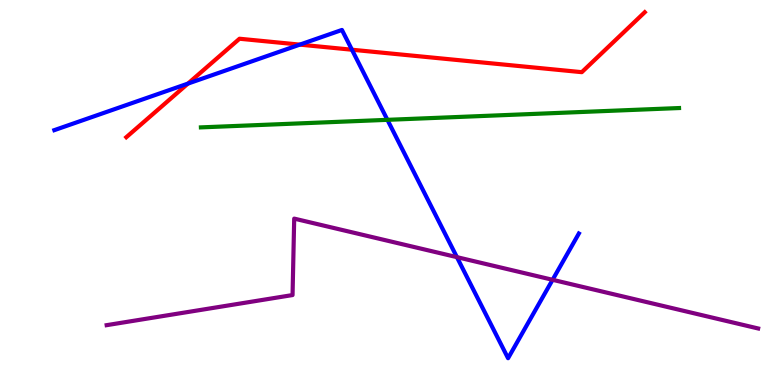[{'lines': ['blue', 'red'], 'intersections': [{'x': 2.42, 'y': 7.83}, {'x': 3.87, 'y': 8.84}, {'x': 4.54, 'y': 8.71}]}, {'lines': ['green', 'red'], 'intersections': []}, {'lines': ['purple', 'red'], 'intersections': []}, {'lines': ['blue', 'green'], 'intersections': [{'x': 5.0, 'y': 6.89}]}, {'lines': ['blue', 'purple'], 'intersections': [{'x': 5.9, 'y': 3.32}, {'x': 7.13, 'y': 2.73}]}, {'lines': ['green', 'purple'], 'intersections': []}]